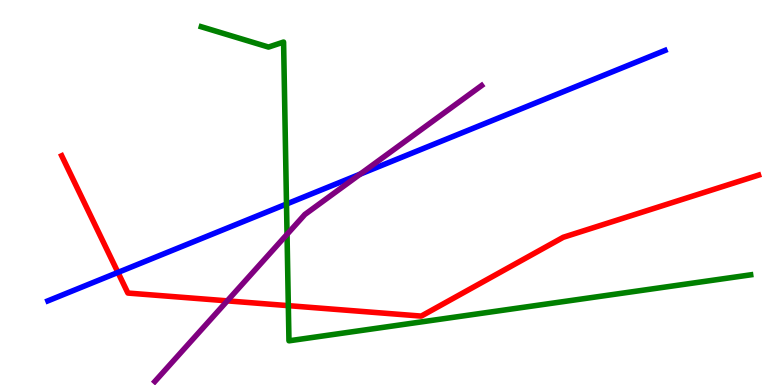[{'lines': ['blue', 'red'], 'intersections': [{'x': 1.52, 'y': 2.92}]}, {'lines': ['green', 'red'], 'intersections': [{'x': 3.72, 'y': 2.06}]}, {'lines': ['purple', 'red'], 'intersections': [{'x': 2.93, 'y': 2.19}]}, {'lines': ['blue', 'green'], 'intersections': [{'x': 3.7, 'y': 4.7}]}, {'lines': ['blue', 'purple'], 'intersections': [{'x': 4.65, 'y': 5.48}]}, {'lines': ['green', 'purple'], 'intersections': [{'x': 3.7, 'y': 3.91}]}]